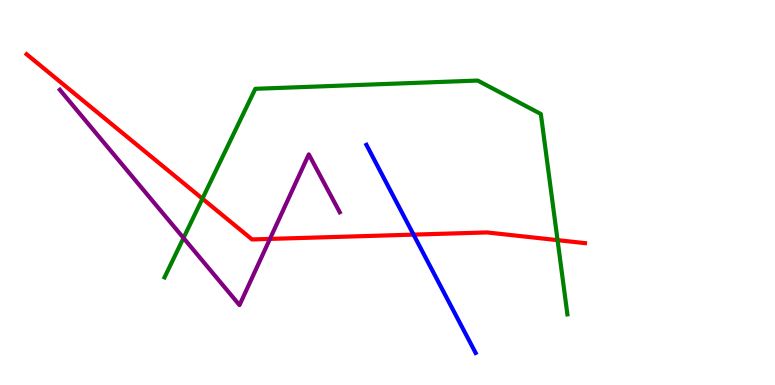[{'lines': ['blue', 'red'], 'intersections': [{'x': 5.34, 'y': 3.91}]}, {'lines': ['green', 'red'], 'intersections': [{'x': 2.61, 'y': 4.84}, {'x': 7.19, 'y': 3.76}]}, {'lines': ['purple', 'red'], 'intersections': [{'x': 3.48, 'y': 3.79}]}, {'lines': ['blue', 'green'], 'intersections': []}, {'lines': ['blue', 'purple'], 'intersections': []}, {'lines': ['green', 'purple'], 'intersections': [{'x': 2.37, 'y': 3.82}]}]